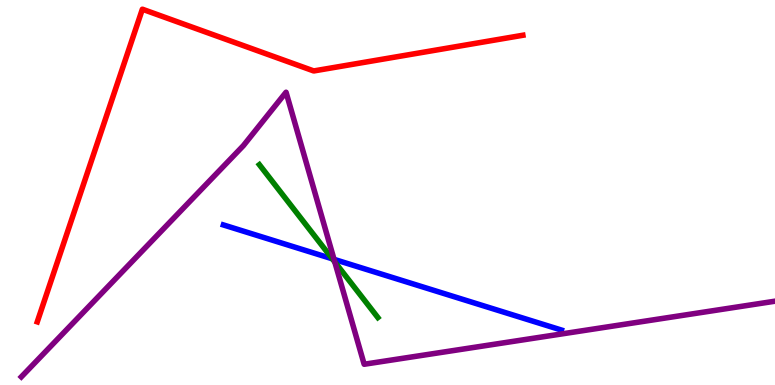[{'lines': ['blue', 'red'], 'intersections': []}, {'lines': ['green', 'red'], 'intersections': []}, {'lines': ['purple', 'red'], 'intersections': []}, {'lines': ['blue', 'green'], 'intersections': [{'x': 4.29, 'y': 3.28}]}, {'lines': ['blue', 'purple'], 'intersections': [{'x': 4.31, 'y': 3.26}]}, {'lines': ['green', 'purple'], 'intersections': [{'x': 4.32, 'y': 3.2}]}]